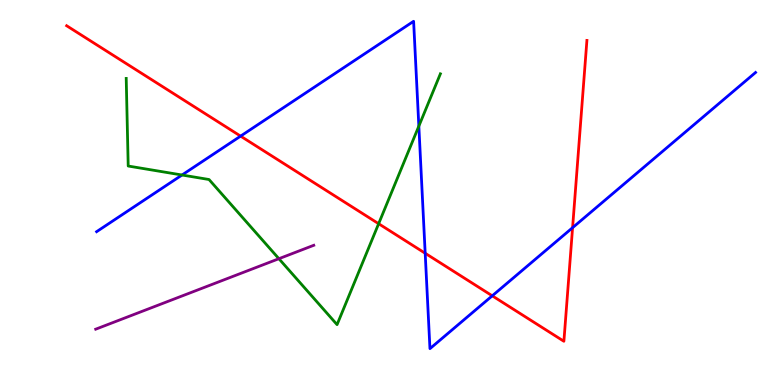[{'lines': ['blue', 'red'], 'intersections': [{'x': 3.1, 'y': 6.46}, {'x': 5.49, 'y': 3.42}, {'x': 6.35, 'y': 2.32}, {'x': 7.39, 'y': 4.09}]}, {'lines': ['green', 'red'], 'intersections': [{'x': 4.89, 'y': 4.19}]}, {'lines': ['purple', 'red'], 'intersections': []}, {'lines': ['blue', 'green'], 'intersections': [{'x': 2.35, 'y': 5.45}, {'x': 5.4, 'y': 6.72}]}, {'lines': ['blue', 'purple'], 'intersections': []}, {'lines': ['green', 'purple'], 'intersections': [{'x': 3.6, 'y': 3.28}]}]